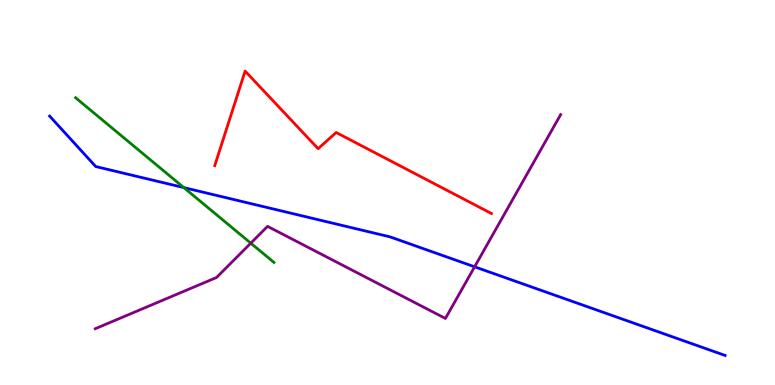[{'lines': ['blue', 'red'], 'intersections': []}, {'lines': ['green', 'red'], 'intersections': []}, {'lines': ['purple', 'red'], 'intersections': []}, {'lines': ['blue', 'green'], 'intersections': [{'x': 2.37, 'y': 5.13}]}, {'lines': ['blue', 'purple'], 'intersections': [{'x': 6.12, 'y': 3.07}]}, {'lines': ['green', 'purple'], 'intersections': [{'x': 3.24, 'y': 3.68}]}]